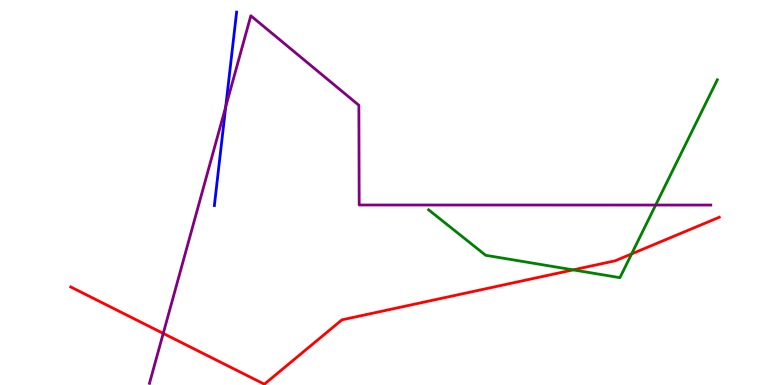[{'lines': ['blue', 'red'], 'intersections': []}, {'lines': ['green', 'red'], 'intersections': [{'x': 7.4, 'y': 2.99}, {'x': 8.15, 'y': 3.4}]}, {'lines': ['purple', 'red'], 'intersections': [{'x': 2.11, 'y': 1.34}]}, {'lines': ['blue', 'green'], 'intersections': []}, {'lines': ['blue', 'purple'], 'intersections': [{'x': 2.91, 'y': 7.23}]}, {'lines': ['green', 'purple'], 'intersections': [{'x': 8.46, 'y': 4.67}]}]